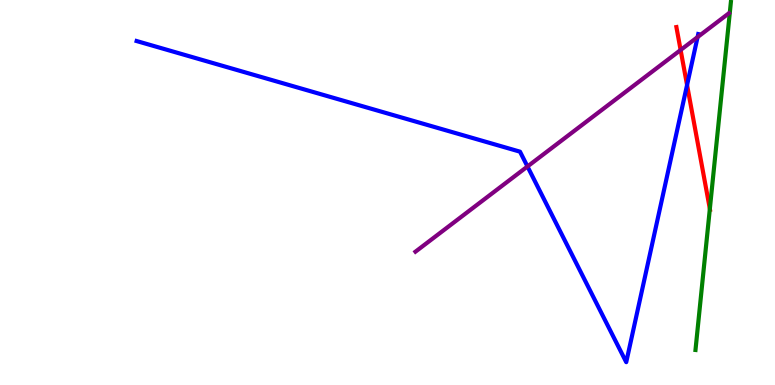[{'lines': ['blue', 'red'], 'intersections': [{'x': 8.87, 'y': 7.79}]}, {'lines': ['green', 'red'], 'intersections': [{'x': 9.16, 'y': 4.58}]}, {'lines': ['purple', 'red'], 'intersections': [{'x': 8.78, 'y': 8.7}]}, {'lines': ['blue', 'green'], 'intersections': []}, {'lines': ['blue', 'purple'], 'intersections': [{'x': 6.81, 'y': 5.68}, {'x': 9.0, 'y': 9.04}]}, {'lines': ['green', 'purple'], 'intersections': []}]